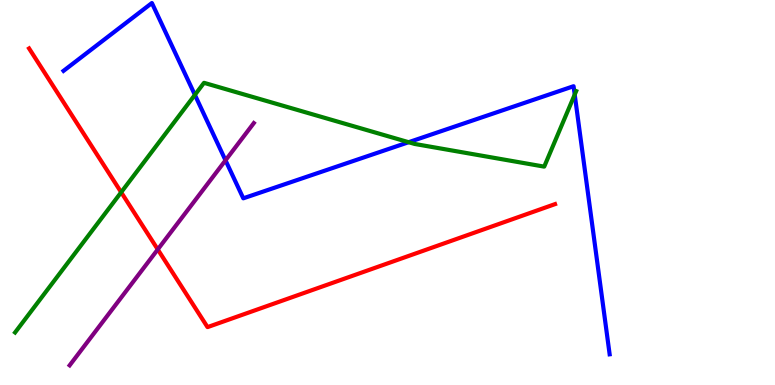[{'lines': ['blue', 'red'], 'intersections': []}, {'lines': ['green', 'red'], 'intersections': [{'x': 1.56, 'y': 5.01}]}, {'lines': ['purple', 'red'], 'intersections': [{'x': 2.04, 'y': 3.52}]}, {'lines': ['blue', 'green'], 'intersections': [{'x': 2.51, 'y': 7.54}, {'x': 5.27, 'y': 6.31}, {'x': 7.42, 'y': 7.54}]}, {'lines': ['blue', 'purple'], 'intersections': [{'x': 2.91, 'y': 5.84}]}, {'lines': ['green', 'purple'], 'intersections': []}]